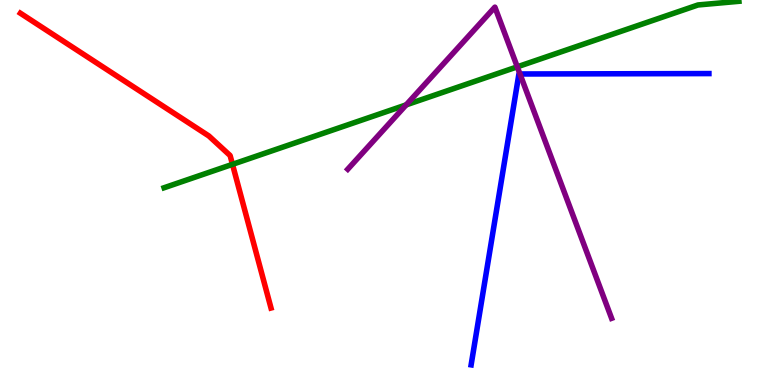[{'lines': ['blue', 'red'], 'intersections': []}, {'lines': ['green', 'red'], 'intersections': [{'x': 3.0, 'y': 5.73}]}, {'lines': ['purple', 'red'], 'intersections': []}, {'lines': ['blue', 'green'], 'intersections': []}, {'lines': ['blue', 'purple'], 'intersections': [{'x': 6.71, 'y': 8.08}]}, {'lines': ['green', 'purple'], 'intersections': [{'x': 5.24, 'y': 7.28}, {'x': 6.67, 'y': 8.26}]}]